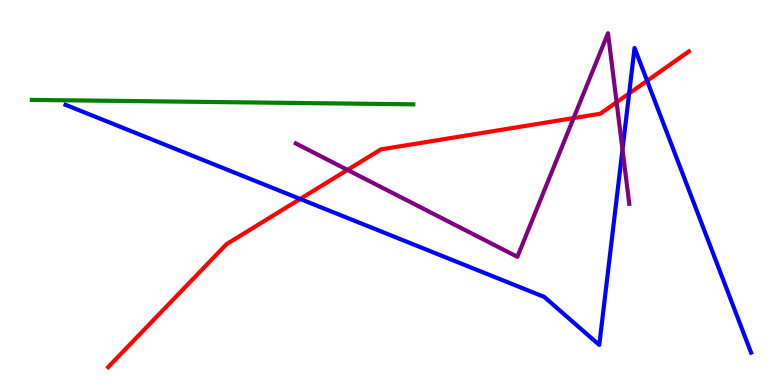[{'lines': ['blue', 'red'], 'intersections': [{'x': 3.87, 'y': 4.83}, {'x': 8.12, 'y': 7.57}, {'x': 8.35, 'y': 7.9}]}, {'lines': ['green', 'red'], 'intersections': []}, {'lines': ['purple', 'red'], 'intersections': [{'x': 4.48, 'y': 5.59}, {'x': 7.4, 'y': 6.93}, {'x': 7.96, 'y': 7.34}]}, {'lines': ['blue', 'green'], 'intersections': []}, {'lines': ['blue', 'purple'], 'intersections': [{'x': 8.03, 'y': 6.12}]}, {'lines': ['green', 'purple'], 'intersections': []}]